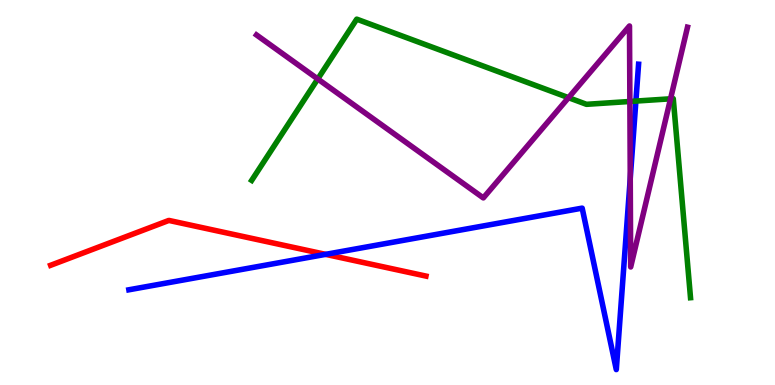[{'lines': ['blue', 'red'], 'intersections': [{'x': 4.2, 'y': 3.39}]}, {'lines': ['green', 'red'], 'intersections': []}, {'lines': ['purple', 'red'], 'intersections': []}, {'lines': ['blue', 'green'], 'intersections': [{'x': 8.21, 'y': 7.37}]}, {'lines': ['blue', 'purple'], 'intersections': [{'x': 8.13, 'y': 5.37}]}, {'lines': ['green', 'purple'], 'intersections': [{'x': 4.1, 'y': 7.95}, {'x': 7.34, 'y': 7.46}, {'x': 8.13, 'y': 7.36}, {'x': 8.65, 'y': 7.43}]}]